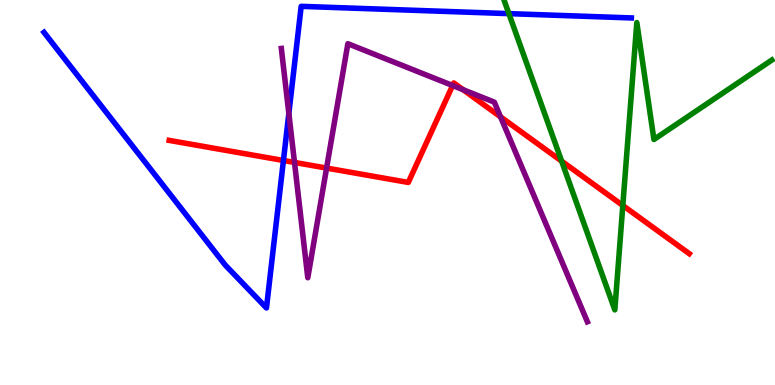[{'lines': ['blue', 'red'], 'intersections': [{'x': 3.66, 'y': 5.83}]}, {'lines': ['green', 'red'], 'intersections': [{'x': 7.25, 'y': 5.81}, {'x': 8.04, 'y': 4.66}]}, {'lines': ['purple', 'red'], 'intersections': [{'x': 3.8, 'y': 5.78}, {'x': 4.21, 'y': 5.63}, {'x': 5.84, 'y': 7.78}, {'x': 5.97, 'y': 7.67}, {'x': 6.46, 'y': 6.96}]}, {'lines': ['blue', 'green'], 'intersections': [{'x': 6.57, 'y': 9.65}]}, {'lines': ['blue', 'purple'], 'intersections': [{'x': 3.73, 'y': 7.05}]}, {'lines': ['green', 'purple'], 'intersections': []}]